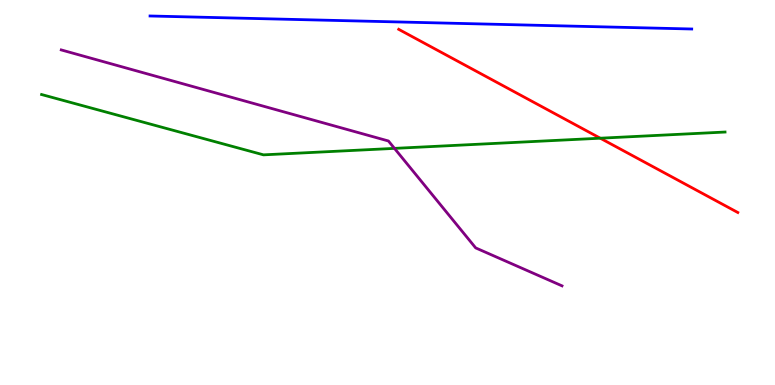[{'lines': ['blue', 'red'], 'intersections': []}, {'lines': ['green', 'red'], 'intersections': [{'x': 7.75, 'y': 6.41}]}, {'lines': ['purple', 'red'], 'intersections': []}, {'lines': ['blue', 'green'], 'intersections': []}, {'lines': ['blue', 'purple'], 'intersections': []}, {'lines': ['green', 'purple'], 'intersections': [{'x': 5.09, 'y': 6.15}]}]